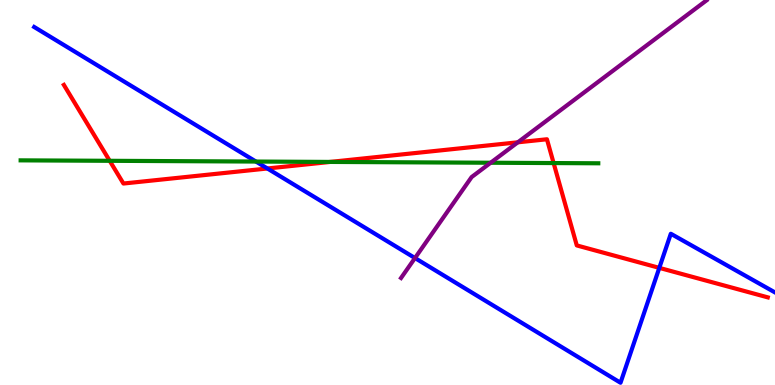[{'lines': ['blue', 'red'], 'intersections': [{'x': 3.45, 'y': 5.62}, {'x': 8.51, 'y': 3.04}]}, {'lines': ['green', 'red'], 'intersections': [{'x': 1.42, 'y': 5.82}, {'x': 4.26, 'y': 5.79}, {'x': 7.14, 'y': 5.76}]}, {'lines': ['purple', 'red'], 'intersections': [{'x': 6.68, 'y': 6.3}]}, {'lines': ['blue', 'green'], 'intersections': [{'x': 3.3, 'y': 5.8}]}, {'lines': ['blue', 'purple'], 'intersections': [{'x': 5.35, 'y': 3.3}]}, {'lines': ['green', 'purple'], 'intersections': [{'x': 6.33, 'y': 5.77}]}]